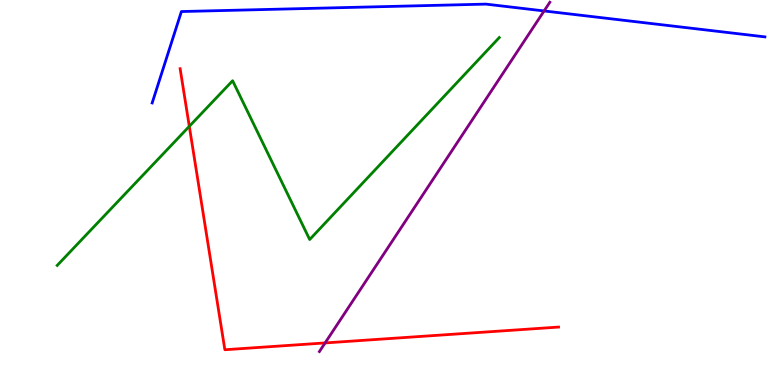[{'lines': ['blue', 'red'], 'intersections': []}, {'lines': ['green', 'red'], 'intersections': [{'x': 2.44, 'y': 6.72}]}, {'lines': ['purple', 'red'], 'intersections': [{'x': 4.19, 'y': 1.09}]}, {'lines': ['blue', 'green'], 'intersections': []}, {'lines': ['blue', 'purple'], 'intersections': [{'x': 7.02, 'y': 9.72}]}, {'lines': ['green', 'purple'], 'intersections': []}]